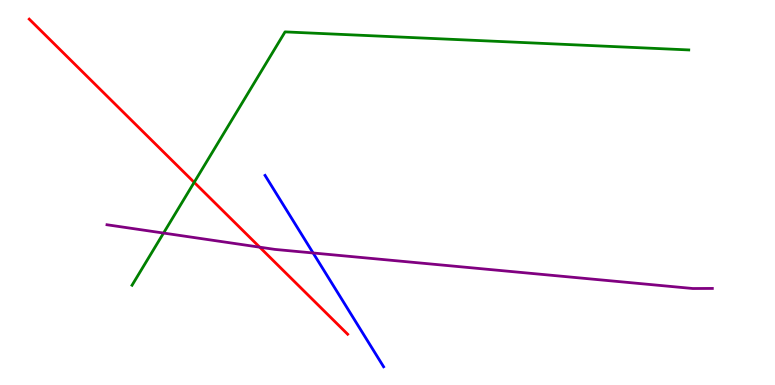[{'lines': ['blue', 'red'], 'intersections': []}, {'lines': ['green', 'red'], 'intersections': [{'x': 2.51, 'y': 5.26}]}, {'lines': ['purple', 'red'], 'intersections': [{'x': 3.35, 'y': 3.58}]}, {'lines': ['blue', 'green'], 'intersections': []}, {'lines': ['blue', 'purple'], 'intersections': [{'x': 4.04, 'y': 3.43}]}, {'lines': ['green', 'purple'], 'intersections': [{'x': 2.11, 'y': 3.95}]}]